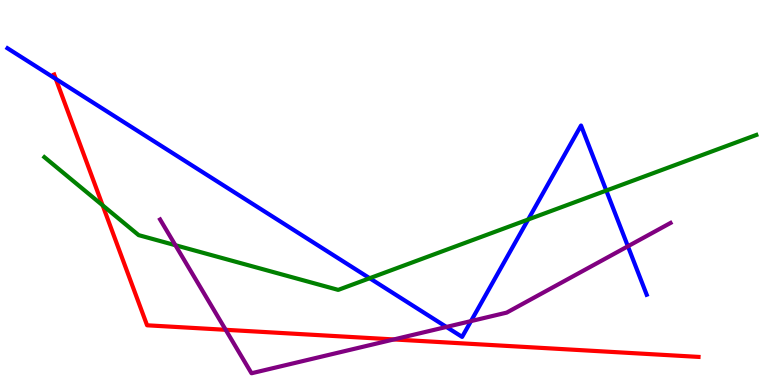[{'lines': ['blue', 'red'], 'intersections': [{'x': 0.72, 'y': 7.95}]}, {'lines': ['green', 'red'], 'intersections': [{'x': 1.32, 'y': 4.67}]}, {'lines': ['purple', 'red'], 'intersections': [{'x': 2.91, 'y': 1.43}, {'x': 5.08, 'y': 1.18}]}, {'lines': ['blue', 'green'], 'intersections': [{'x': 4.77, 'y': 2.77}, {'x': 6.82, 'y': 4.3}, {'x': 7.82, 'y': 5.05}]}, {'lines': ['blue', 'purple'], 'intersections': [{'x': 5.76, 'y': 1.51}, {'x': 6.08, 'y': 1.66}, {'x': 8.1, 'y': 3.6}]}, {'lines': ['green', 'purple'], 'intersections': [{'x': 2.26, 'y': 3.63}]}]